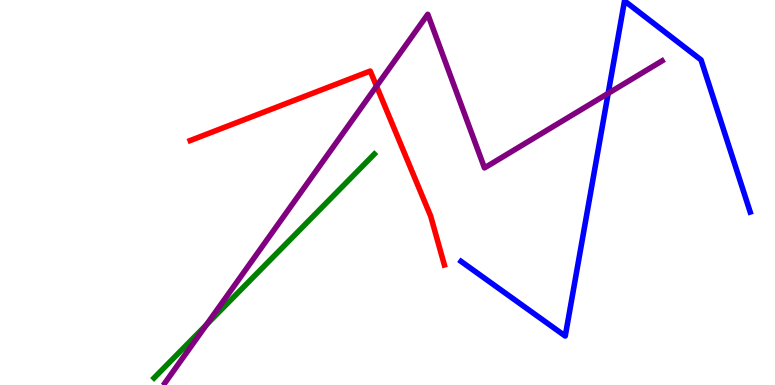[{'lines': ['blue', 'red'], 'intersections': []}, {'lines': ['green', 'red'], 'intersections': []}, {'lines': ['purple', 'red'], 'intersections': [{'x': 4.86, 'y': 7.76}]}, {'lines': ['blue', 'green'], 'intersections': []}, {'lines': ['blue', 'purple'], 'intersections': [{'x': 7.85, 'y': 7.58}]}, {'lines': ['green', 'purple'], 'intersections': [{'x': 2.66, 'y': 1.56}]}]